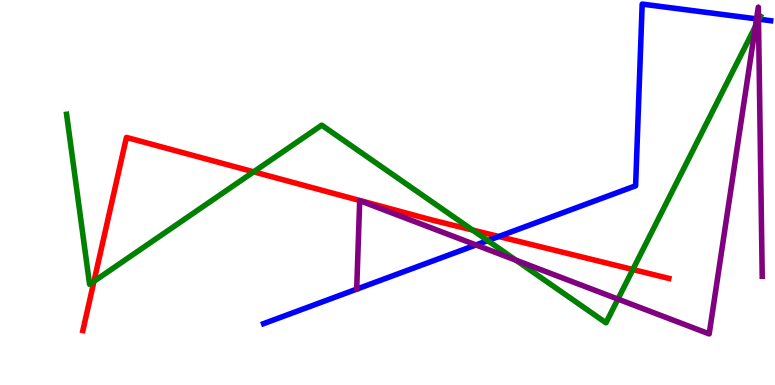[{'lines': ['blue', 'red'], 'intersections': [{'x': 6.44, 'y': 3.86}]}, {'lines': ['green', 'red'], 'intersections': [{'x': 1.21, 'y': 2.69}, {'x': 3.27, 'y': 5.54}, {'x': 6.1, 'y': 4.03}, {'x': 8.17, 'y': 3.0}]}, {'lines': ['purple', 'red'], 'intersections': []}, {'lines': ['blue', 'green'], 'intersections': [{'x': 6.29, 'y': 3.75}, {'x': 9.79, 'y': 9.5}]}, {'lines': ['blue', 'purple'], 'intersections': [{'x': 6.14, 'y': 3.64}, {'x': 9.76, 'y': 9.51}, {'x': 9.79, 'y': 9.5}]}, {'lines': ['green', 'purple'], 'intersections': [{'x': 6.66, 'y': 3.24}, {'x': 7.97, 'y': 2.23}, {'x': 9.75, 'y': 9.31}, {'x': 9.79, 'y': 9.47}]}]